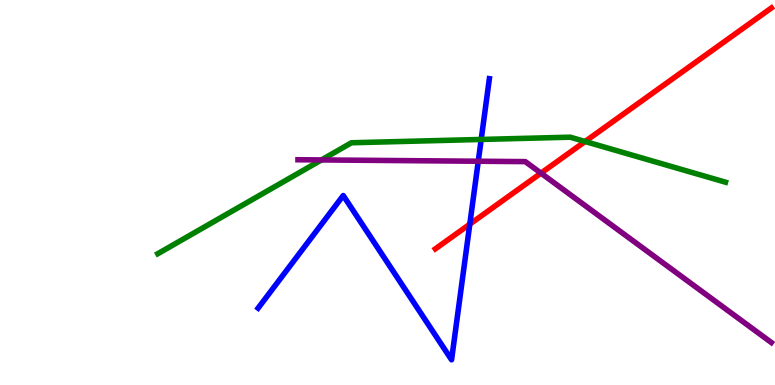[{'lines': ['blue', 'red'], 'intersections': [{'x': 6.06, 'y': 4.18}]}, {'lines': ['green', 'red'], 'intersections': [{'x': 7.55, 'y': 6.32}]}, {'lines': ['purple', 'red'], 'intersections': [{'x': 6.98, 'y': 5.5}]}, {'lines': ['blue', 'green'], 'intersections': [{'x': 6.21, 'y': 6.38}]}, {'lines': ['blue', 'purple'], 'intersections': [{'x': 6.17, 'y': 5.81}]}, {'lines': ['green', 'purple'], 'intersections': [{'x': 4.15, 'y': 5.85}]}]